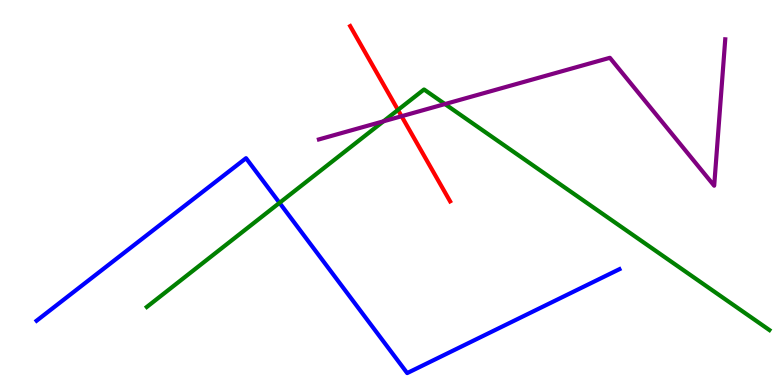[{'lines': ['blue', 'red'], 'intersections': []}, {'lines': ['green', 'red'], 'intersections': [{'x': 5.14, 'y': 7.15}]}, {'lines': ['purple', 'red'], 'intersections': [{'x': 5.18, 'y': 6.98}]}, {'lines': ['blue', 'green'], 'intersections': [{'x': 3.61, 'y': 4.73}]}, {'lines': ['blue', 'purple'], 'intersections': []}, {'lines': ['green', 'purple'], 'intersections': [{'x': 4.95, 'y': 6.85}, {'x': 5.74, 'y': 7.3}]}]